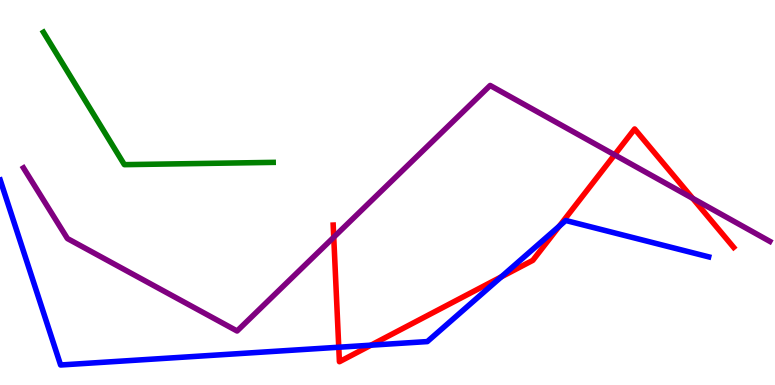[{'lines': ['blue', 'red'], 'intersections': [{'x': 4.37, 'y': 0.981}, {'x': 4.79, 'y': 1.03}, {'x': 6.47, 'y': 2.81}, {'x': 7.22, 'y': 4.13}]}, {'lines': ['green', 'red'], 'intersections': []}, {'lines': ['purple', 'red'], 'intersections': [{'x': 4.31, 'y': 3.84}, {'x': 7.93, 'y': 5.98}, {'x': 8.94, 'y': 4.85}]}, {'lines': ['blue', 'green'], 'intersections': []}, {'lines': ['blue', 'purple'], 'intersections': []}, {'lines': ['green', 'purple'], 'intersections': []}]